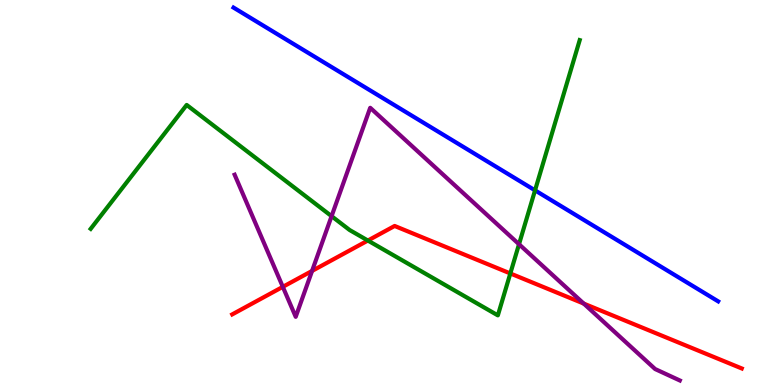[{'lines': ['blue', 'red'], 'intersections': []}, {'lines': ['green', 'red'], 'intersections': [{'x': 4.75, 'y': 3.75}, {'x': 6.58, 'y': 2.9}]}, {'lines': ['purple', 'red'], 'intersections': [{'x': 3.65, 'y': 2.55}, {'x': 4.03, 'y': 2.96}, {'x': 7.53, 'y': 2.11}]}, {'lines': ['blue', 'green'], 'intersections': [{'x': 6.9, 'y': 5.06}]}, {'lines': ['blue', 'purple'], 'intersections': []}, {'lines': ['green', 'purple'], 'intersections': [{'x': 4.28, 'y': 4.39}, {'x': 6.7, 'y': 3.66}]}]